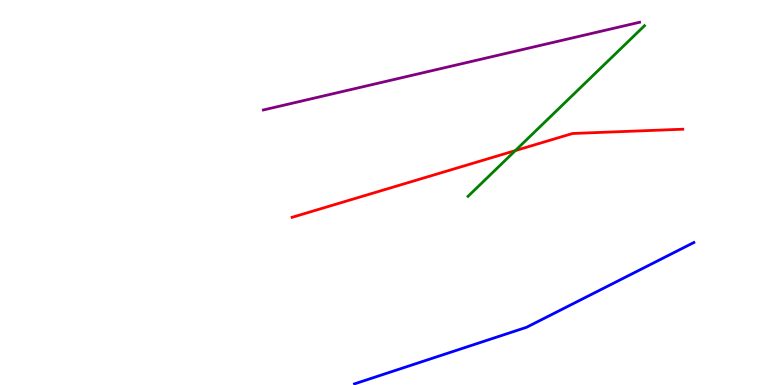[{'lines': ['blue', 'red'], 'intersections': []}, {'lines': ['green', 'red'], 'intersections': [{'x': 6.65, 'y': 6.09}]}, {'lines': ['purple', 'red'], 'intersections': []}, {'lines': ['blue', 'green'], 'intersections': []}, {'lines': ['blue', 'purple'], 'intersections': []}, {'lines': ['green', 'purple'], 'intersections': []}]